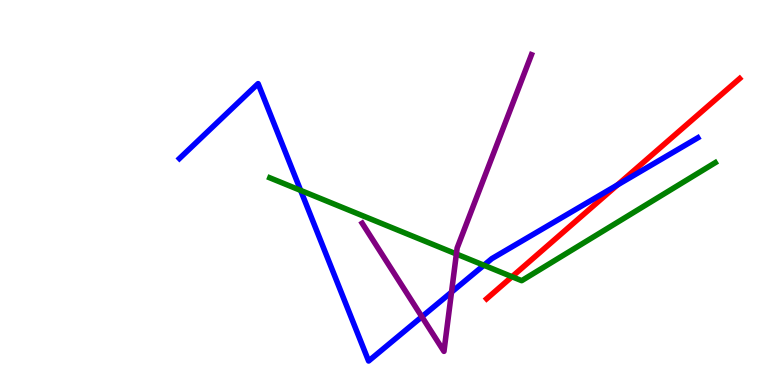[{'lines': ['blue', 'red'], 'intersections': [{'x': 7.97, 'y': 5.2}]}, {'lines': ['green', 'red'], 'intersections': [{'x': 6.61, 'y': 2.81}]}, {'lines': ['purple', 'red'], 'intersections': []}, {'lines': ['blue', 'green'], 'intersections': [{'x': 3.88, 'y': 5.05}, {'x': 6.24, 'y': 3.11}]}, {'lines': ['blue', 'purple'], 'intersections': [{'x': 5.44, 'y': 1.77}, {'x': 5.83, 'y': 2.41}]}, {'lines': ['green', 'purple'], 'intersections': [{'x': 5.89, 'y': 3.4}]}]